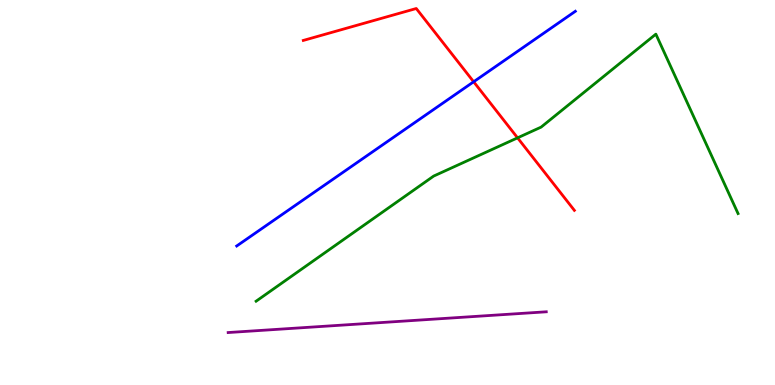[{'lines': ['blue', 'red'], 'intersections': [{'x': 6.11, 'y': 7.88}]}, {'lines': ['green', 'red'], 'intersections': [{'x': 6.68, 'y': 6.42}]}, {'lines': ['purple', 'red'], 'intersections': []}, {'lines': ['blue', 'green'], 'intersections': []}, {'lines': ['blue', 'purple'], 'intersections': []}, {'lines': ['green', 'purple'], 'intersections': []}]